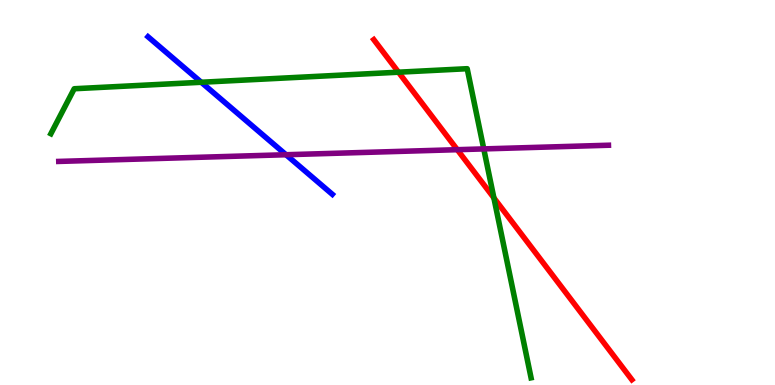[{'lines': ['blue', 'red'], 'intersections': []}, {'lines': ['green', 'red'], 'intersections': [{'x': 5.14, 'y': 8.12}, {'x': 6.37, 'y': 4.86}]}, {'lines': ['purple', 'red'], 'intersections': [{'x': 5.9, 'y': 6.11}]}, {'lines': ['blue', 'green'], 'intersections': [{'x': 2.6, 'y': 7.86}]}, {'lines': ['blue', 'purple'], 'intersections': [{'x': 3.69, 'y': 5.98}]}, {'lines': ['green', 'purple'], 'intersections': [{'x': 6.24, 'y': 6.13}]}]